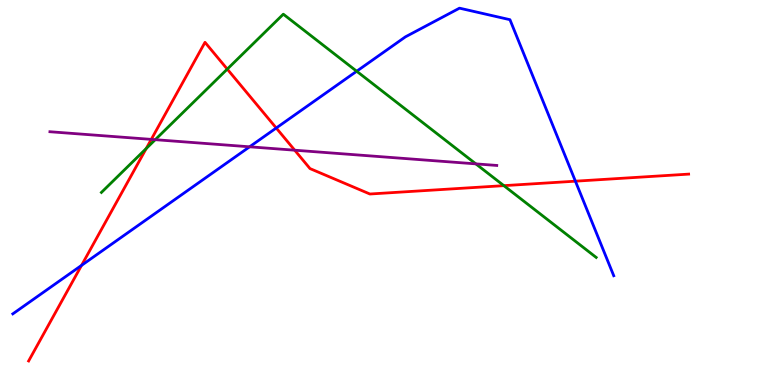[{'lines': ['blue', 'red'], 'intersections': [{'x': 1.05, 'y': 3.11}, {'x': 3.56, 'y': 6.68}, {'x': 7.42, 'y': 5.29}]}, {'lines': ['green', 'red'], 'intersections': [{'x': 1.89, 'y': 6.14}, {'x': 2.93, 'y': 8.2}, {'x': 6.5, 'y': 5.18}]}, {'lines': ['purple', 'red'], 'intersections': [{'x': 1.95, 'y': 6.38}, {'x': 3.8, 'y': 6.1}]}, {'lines': ['blue', 'green'], 'intersections': [{'x': 4.6, 'y': 8.15}]}, {'lines': ['blue', 'purple'], 'intersections': [{'x': 3.22, 'y': 6.19}]}, {'lines': ['green', 'purple'], 'intersections': [{'x': 2.0, 'y': 6.37}, {'x': 6.14, 'y': 5.74}]}]